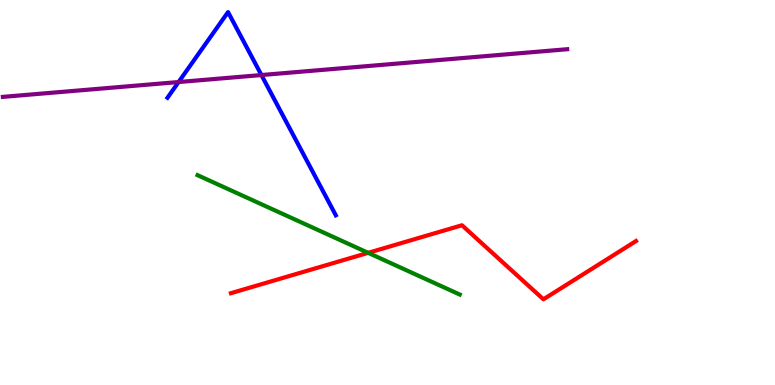[{'lines': ['blue', 'red'], 'intersections': []}, {'lines': ['green', 'red'], 'intersections': [{'x': 4.75, 'y': 3.43}]}, {'lines': ['purple', 'red'], 'intersections': []}, {'lines': ['blue', 'green'], 'intersections': []}, {'lines': ['blue', 'purple'], 'intersections': [{'x': 2.3, 'y': 7.87}, {'x': 3.37, 'y': 8.05}]}, {'lines': ['green', 'purple'], 'intersections': []}]